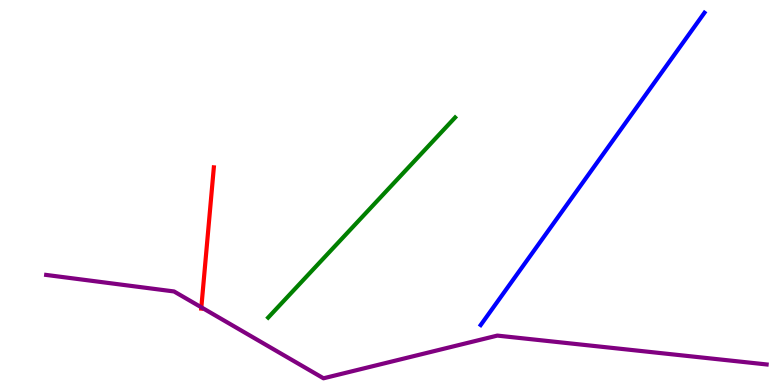[{'lines': ['blue', 'red'], 'intersections': []}, {'lines': ['green', 'red'], 'intersections': []}, {'lines': ['purple', 'red'], 'intersections': [{'x': 2.6, 'y': 2.02}]}, {'lines': ['blue', 'green'], 'intersections': []}, {'lines': ['blue', 'purple'], 'intersections': []}, {'lines': ['green', 'purple'], 'intersections': []}]